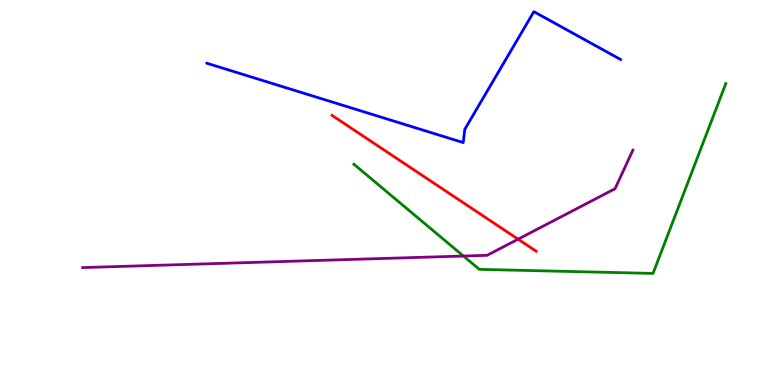[{'lines': ['blue', 'red'], 'intersections': []}, {'lines': ['green', 'red'], 'intersections': []}, {'lines': ['purple', 'red'], 'intersections': [{'x': 6.69, 'y': 3.79}]}, {'lines': ['blue', 'green'], 'intersections': []}, {'lines': ['blue', 'purple'], 'intersections': []}, {'lines': ['green', 'purple'], 'intersections': [{'x': 5.98, 'y': 3.35}]}]